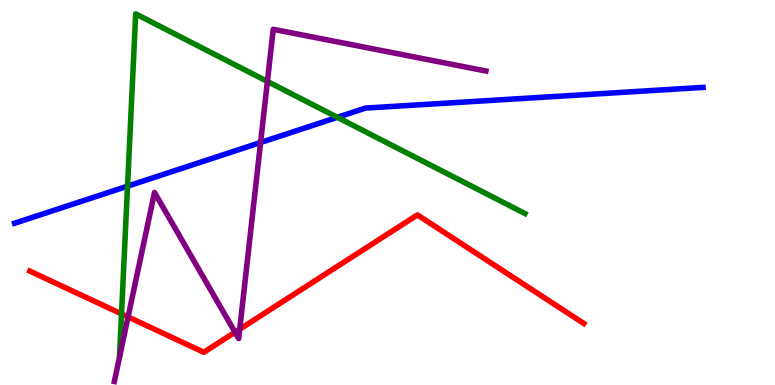[{'lines': ['blue', 'red'], 'intersections': []}, {'lines': ['green', 'red'], 'intersections': [{'x': 1.57, 'y': 1.85}]}, {'lines': ['purple', 'red'], 'intersections': [{'x': 1.65, 'y': 1.77}, {'x': 3.03, 'y': 1.37}, {'x': 3.09, 'y': 1.45}]}, {'lines': ['blue', 'green'], 'intersections': [{'x': 1.65, 'y': 5.16}, {'x': 4.35, 'y': 6.95}]}, {'lines': ['blue', 'purple'], 'intersections': [{'x': 3.36, 'y': 6.3}]}, {'lines': ['green', 'purple'], 'intersections': [{'x': 3.45, 'y': 7.88}]}]